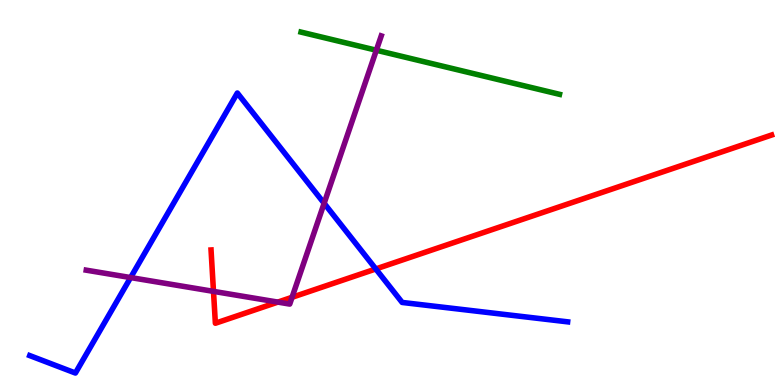[{'lines': ['blue', 'red'], 'intersections': [{'x': 4.85, 'y': 3.01}]}, {'lines': ['green', 'red'], 'intersections': []}, {'lines': ['purple', 'red'], 'intersections': [{'x': 2.75, 'y': 2.43}, {'x': 3.59, 'y': 2.15}, {'x': 3.77, 'y': 2.28}]}, {'lines': ['blue', 'green'], 'intersections': []}, {'lines': ['blue', 'purple'], 'intersections': [{'x': 1.69, 'y': 2.79}, {'x': 4.18, 'y': 4.72}]}, {'lines': ['green', 'purple'], 'intersections': [{'x': 4.86, 'y': 8.7}]}]